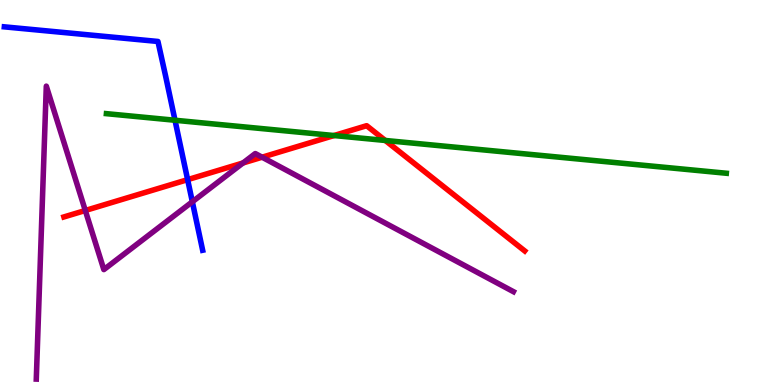[{'lines': ['blue', 'red'], 'intersections': [{'x': 2.42, 'y': 5.33}]}, {'lines': ['green', 'red'], 'intersections': [{'x': 4.31, 'y': 6.48}, {'x': 4.97, 'y': 6.35}]}, {'lines': ['purple', 'red'], 'intersections': [{'x': 1.1, 'y': 4.53}, {'x': 3.14, 'y': 5.77}, {'x': 3.38, 'y': 5.92}]}, {'lines': ['blue', 'green'], 'intersections': [{'x': 2.26, 'y': 6.88}]}, {'lines': ['blue', 'purple'], 'intersections': [{'x': 2.48, 'y': 4.76}]}, {'lines': ['green', 'purple'], 'intersections': []}]